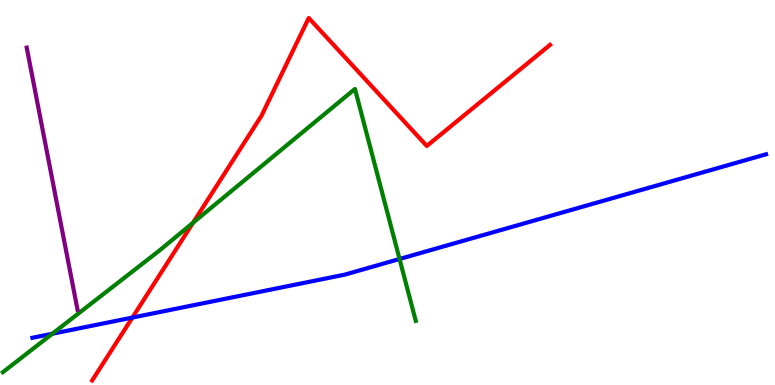[{'lines': ['blue', 'red'], 'intersections': [{'x': 1.71, 'y': 1.75}]}, {'lines': ['green', 'red'], 'intersections': [{'x': 2.49, 'y': 4.21}]}, {'lines': ['purple', 'red'], 'intersections': []}, {'lines': ['blue', 'green'], 'intersections': [{'x': 0.675, 'y': 1.33}, {'x': 5.16, 'y': 3.27}]}, {'lines': ['blue', 'purple'], 'intersections': []}, {'lines': ['green', 'purple'], 'intersections': []}]